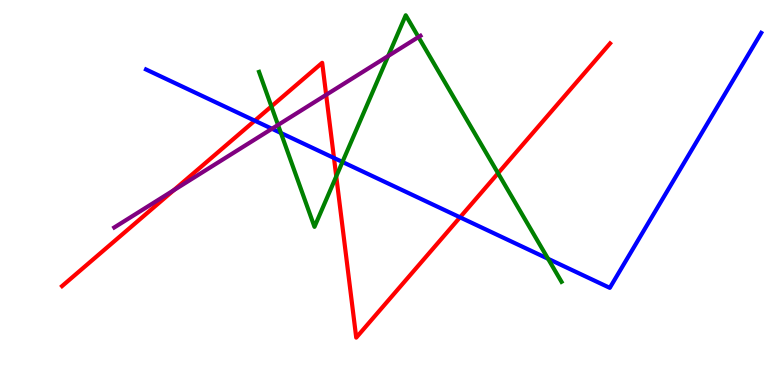[{'lines': ['blue', 'red'], 'intersections': [{'x': 3.29, 'y': 6.87}, {'x': 4.31, 'y': 5.9}, {'x': 5.94, 'y': 4.36}]}, {'lines': ['green', 'red'], 'intersections': [{'x': 3.5, 'y': 7.24}, {'x': 4.34, 'y': 5.42}, {'x': 6.43, 'y': 5.5}]}, {'lines': ['purple', 'red'], 'intersections': [{'x': 2.24, 'y': 5.06}, {'x': 4.21, 'y': 7.54}]}, {'lines': ['blue', 'green'], 'intersections': [{'x': 3.62, 'y': 6.55}, {'x': 4.42, 'y': 5.79}, {'x': 7.07, 'y': 3.28}]}, {'lines': ['blue', 'purple'], 'intersections': [{'x': 3.51, 'y': 6.66}]}, {'lines': ['green', 'purple'], 'intersections': [{'x': 3.59, 'y': 6.75}, {'x': 5.01, 'y': 8.55}, {'x': 5.4, 'y': 9.04}]}]